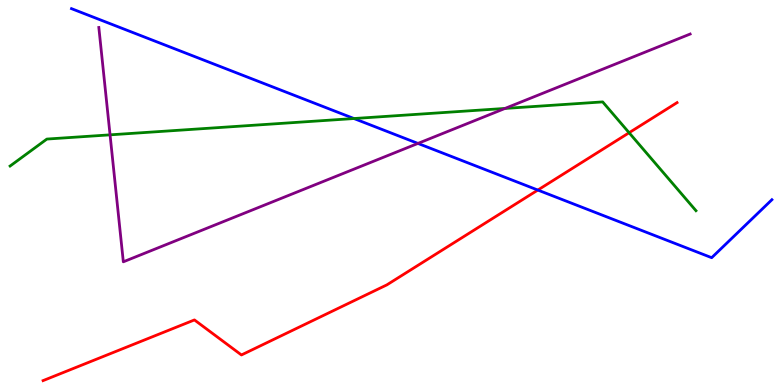[{'lines': ['blue', 'red'], 'intersections': [{'x': 6.94, 'y': 5.06}]}, {'lines': ['green', 'red'], 'intersections': [{'x': 8.12, 'y': 6.55}]}, {'lines': ['purple', 'red'], 'intersections': []}, {'lines': ['blue', 'green'], 'intersections': [{'x': 4.57, 'y': 6.92}]}, {'lines': ['blue', 'purple'], 'intersections': [{'x': 5.39, 'y': 6.27}]}, {'lines': ['green', 'purple'], 'intersections': [{'x': 1.42, 'y': 6.5}, {'x': 6.52, 'y': 7.18}]}]